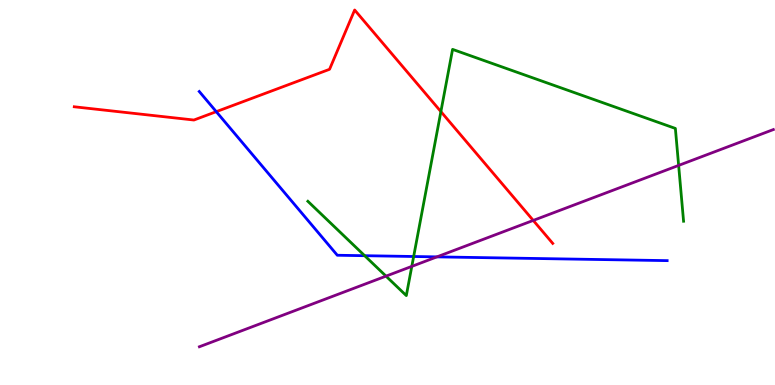[{'lines': ['blue', 'red'], 'intersections': [{'x': 2.79, 'y': 7.1}]}, {'lines': ['green', 'red'], 'intersections': [{'x': 5.69, 'y': 7.1}]}, {'lines': ['purple', 'red'], 'intersections': [{'x': 6.88, 'y': 4.27}]}, {'lines': ['blue', 'green'], 'intersections': [{'x': 4.71, 'y': 3.36}, {'x': 5.34, 'y': 3.34}]}, {'lines': ['blue', 'purple'], 'intersections': [{'x': 5.64, 'y': 3.33}]}, {'lines': ['green', 'purple'], 'intersections': [{'x': 4.98, 'y': 2.83}, {'x': 5.31, 'y': 3.08}, {'x': 8.76, 'y': 5.7}]}]